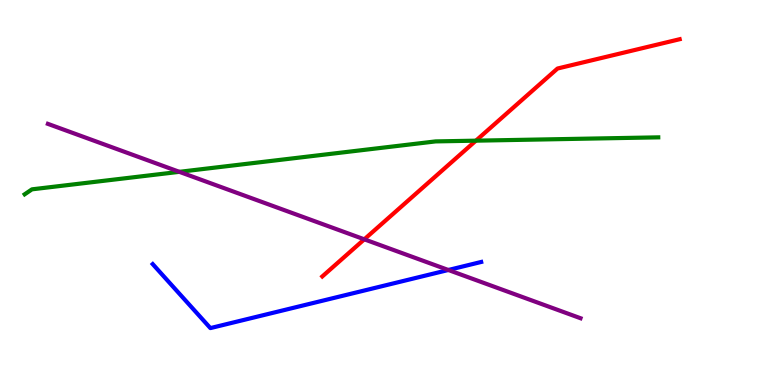[{'lines': ['blue', 'red'], 'intersections': []}, {'lines': ['green', 'red'], 'intersections': [{'x': 6.14, 'y': 6.35}]}, {'lines': ['purple', 'red'], 'intersections': [{'x': 4.7, 'y': 3.78}]}, {'lines': ['blue', 'green'], 'intersections': []}, {'lines': ['blue', 'purple'], 'intersections': [{'x': 5.78, 'y': 2.99}]}, {'lines': ['green', 'purple'], 'intersections': [{'x': 2.31, 'y': 5.54}]}]